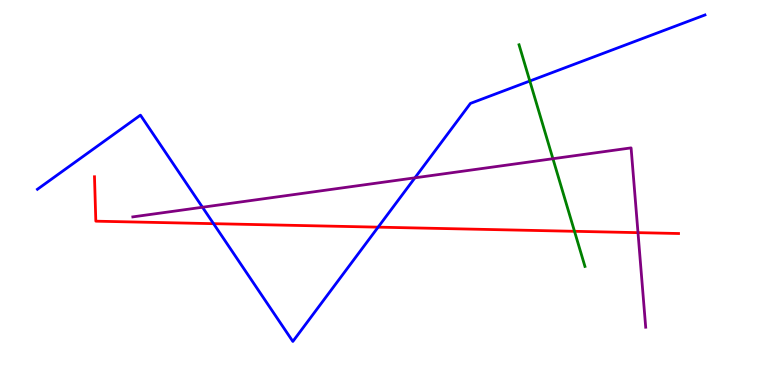[{'lines': ['blue', 'red'], 'intersections': [{'x': 2.76, 'y': 4.19}, {'x': 4.88, 'y': 4.1}]}, {'lines': ['green', 'red'], 'intersections': [{'x': 7.41, 'y': 3.99}]}, {'lines': ['purple', 'red'], 'intersections': [{'x': 8.23, 'y': 3.96}]}, {'lines': ['blue', 'green'], 'intersections': [{'x': 6.84, 'y': 7.9}]}, {'lines': ['blue', 'purple'], 'intersections': [{'x': 2.61, 'y': 4.62}, {'x': 5.35, 'y': 5.38}]}, {'lines': ['green', 'purple'], 'intersections': [{'x': 7.13, 'y': 5.88}]}]